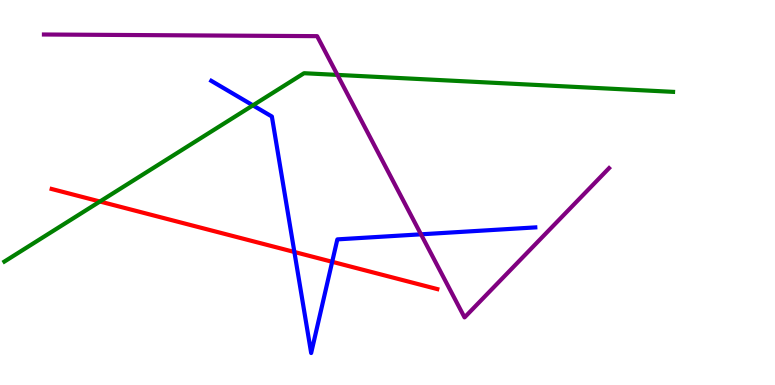[{'lines': ['blue', 'red'], 'intersections': [{'x': 3.8, 'y': 3.45}, {'x': 4.29, 'y': 3.2}]}, {'lines': ['green', 'red'], 'intersections': [{'x': 1.29, 'y': 4.77}]}, {'lines': ['purple', 'red'], 'intersections': []}, {'lines': ['blue', 'green'], 'intersections': [{'x': 3.26, 'y': 7.26}]}, {'lines': ['blue', 'purple'], 'intersections': [{'x': 5.43, 'y': 3.91}]}, {'lines': ['green', 'purple'], 'intersections': [{'x': 4.35, 'y': 8.05}]}]